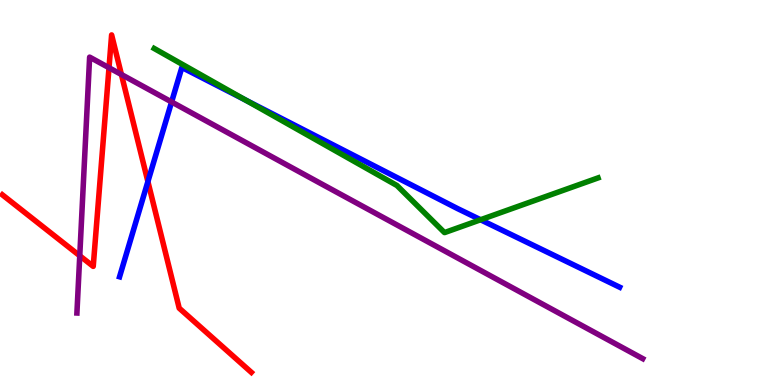[{'lines': ['blue', 'red'], 'intersections': [{'x': 1.91, 'y': 5.28}]}, {'lines': ['green', 'red'], 'intersections': []}, {'lines': ['purple', 'red'], 'intersections': [{'x': 1.03, 'y': 3.36}, {'x': 1.41, 'y': 8.24}, {'x': 1.57, 'y': 8.06}]}, {'lines': ['blue', 'green'], 'intersections': [{'x': 3.17, 'y': 7.4}, {'x': 6.2, 'y': 4.29}]}, {'lines': ['blue', 'purple'], 'intersections': [{'x': 2.21, 'y': 7.35}]}, {'lines': ['green', 'purple'], 'intersections': []}]